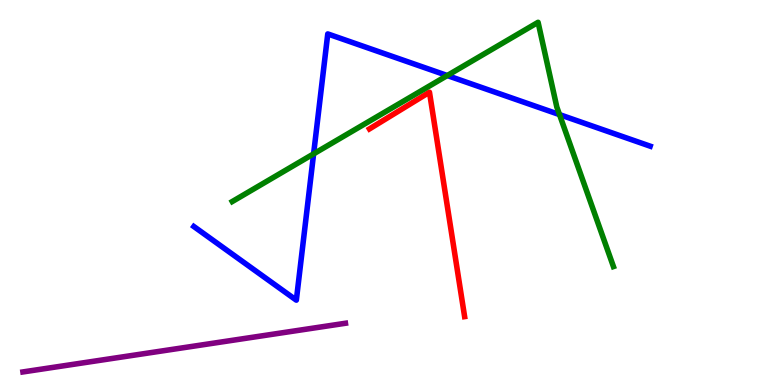[{'lines': ['blue', 'red'], 'intersections': []}, {'lines': ['green', 'red'], 'intersections': []}, {'lines': ['purple', 'red'], 'intersections': []}, {'lines': ['blue', 'green'], 'intersections': [{'x': 4.05, 'y': 6.0}, {'x': 5.77, 'y': 8.04}, {'x': 7.22, 'y': 7.02}]}, {'lines': ['blue', 'purple'], 'intersections': []}, {'lines': ['green', 'purple'], 'intersections': []}]